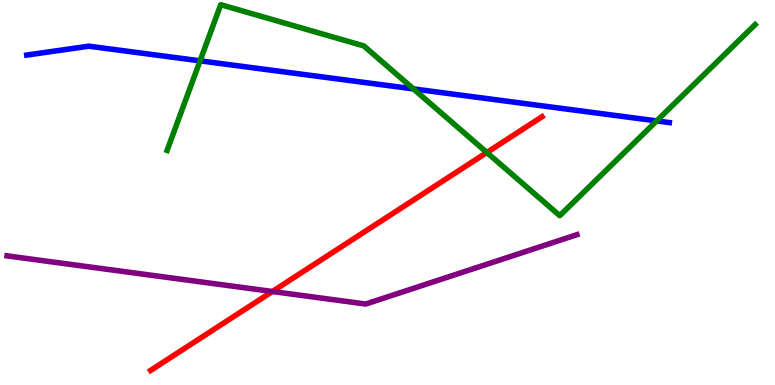[{'lines': ['blue', 'red'], 'intersections': []}, {'lines': ['green', 'red'], 'intersections': [{'x': 6.28, 'y': 6.04}]}, {'lines': ['purple', 'red'], 'intersections': [{'x': 3.51, 'y': 2.43}]}, {'lines': ['blue', 'green'], 'intersections': [{'x': 2.58, 'y': 8.42}, {'x': 5.33, 'y': 7.69}, {'x': 8.47, 'y': 6.86}]}, {'lines': ['blue', 'purple'], 'intersections': []}, {'lines': ['green', 'purple'], 'intersections': []}]